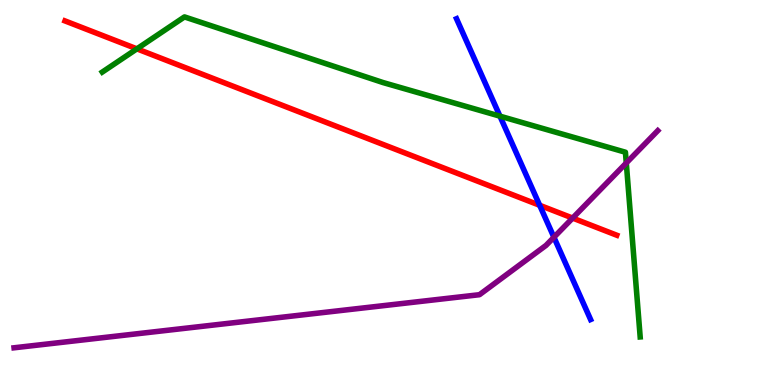[{'lines': ['blue', 'red'], 'intersections': [{'x': 6.96, 'y': 4.67}]}, {'lines': ['green', 'red'], 'intersections': [{'x': 1.77, 'y': 8.73}]}, {'lines': ['purple', 'red'], 'intersections': [{'x': 7.39, 'y': 4.34}]}, {'lines': ['blue', 'green'], 'intersections': [{'x': 6.45, 'y': 6.98}]}, {'lines': ['blue', 'purple'], 'intersections': [{'x': 7.15, 'y': 3.84}]}, {'lines': ['green', 'purple'], 'intersections': [{'x': 8.08, 'y': 5.77}]}]